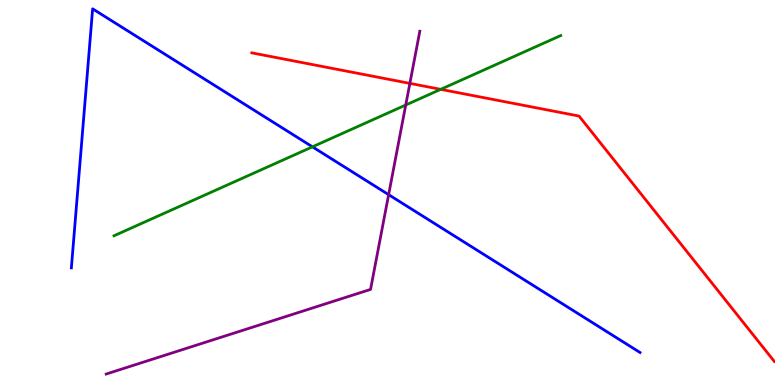[{'lines': ['blue', 'red'], 'intersections': []}, {'lines': ['green', 'red'], 'intersections': [{'x': 5.69, 'y': 7.68}]}, {'lines': ['purple', 'red'], 'intersections': [{'x': 5.29, 'y': 7.83}]}, {'lines': ['blue', 'green'], 'intersections': [{'x': 4.03, 'y': 6.19}]}, {'lines': ['blue', 'purple'], 'intersections': [{'x': 5.01, 'y': 4.94}]}, {'lines': ['green', 'purple'], 'intersections': [{'x': 5.24, 'y': 7.27}]}]